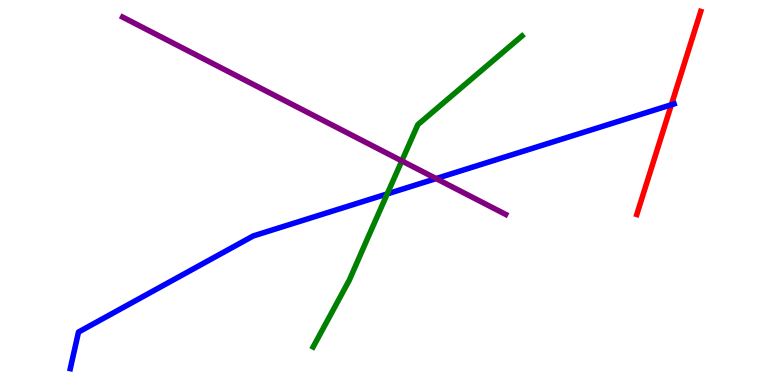[{'lines': ['blue', 'red'], 'intersections': [{'x': 8.66, 'y': 7.28}]}, {'lines': ['green', 'red'], 'intersections': []}, {'lines': ['purple', 'red'], 'intersections': []}, {'lines': ['blue', 'green'], 'intersections': [{'x': 5.0, 'y': 4.96}]}, {'lines': ['blue', 'purple'], 'intersections': [{'x': 5.63, 'y': 5.36}]}, {'lines': ['green', 'purple'], 'intersections': [{'x': 5.18, 'y': 5.82}]}]